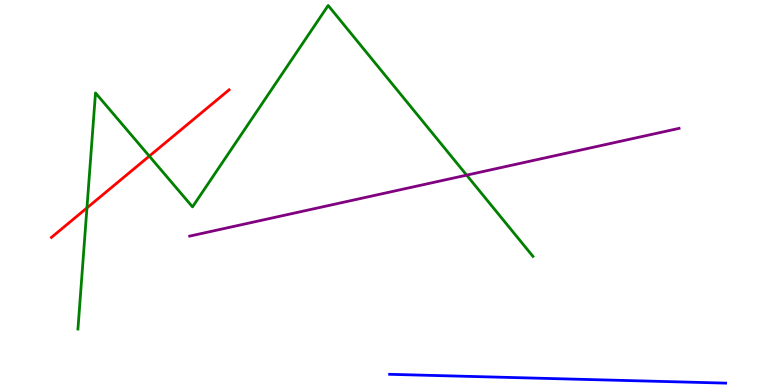[{'lines': ['blue', 'red'], 'intersections': []}, {'lines': ['green', 'red'], 'intersections': [{'x': 1.12, 'y': 4.6}, {'x': 1.93, 'y': 5.94}]}, {'lines': ['purple', 'red'], 'intersections': []}, {'lines': ['blue', 'green'], 'intersections': []}, {'lines': ['blue', 'purple'], 'intersections': []}, {'lines': ['green', 'purple'], 'intersections': [{'x': 6.02, 'y': 5.45}]}]